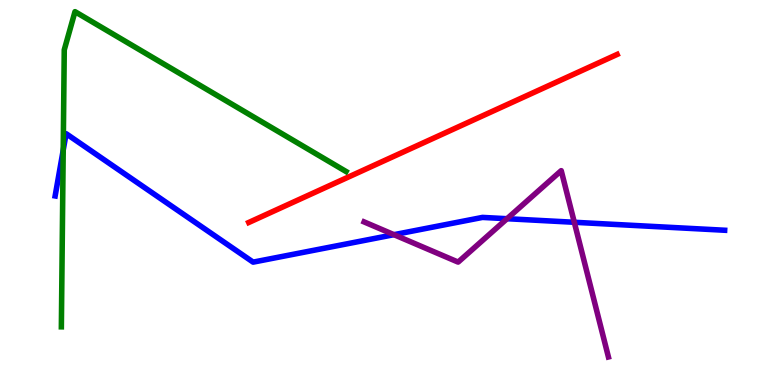[{'lines': ['blue', 'red'], 'intersections': []}, {'lines': ['green', 'red'], 'intersections': []}, {'lines': ['purple', 'red'], 'intersections': []}, {'lines': ['blue', 'green'], 'intersections': [{'x': 0.816, 'y': 6.1}]}, {'lines': ['blue', 'purple'], 'intersections': [{'x': 5.08, 'y': 3.9}, {'x': 6.54, 'y': 4.32}, {'x': 7.41, 'y': 4.23}]}, {'lines': ['green', 'purple'], 'intersections': []}]